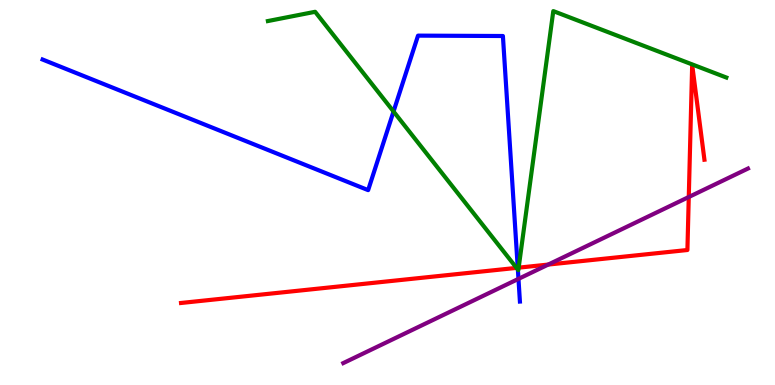[{'lines': ['blue', 'red'], 'intersections': [{'x': 6.68, 'y': 3.05}]}, {'lines': ['green', 'red'], 'intersections': [{'x': 6.66, 'y': 3.04}, {'x': 6.69, 'y': 3.05}]}, {'lines': ['purple', 'red'], 'intersections': [{'x': 7.07, 'y': 3.13}, {'x': 8.89, 'y': 4.88}]}, {'lines': ['blue', 'green'], 'intersections': [{'x': 5.08, 'y': 7.1}, {'x': 6.68, 'y': 3.0}]}, {'lines': ['blue', 'purple'], 'intersections': [{'x': 6.69, 'y': 2.76}]}, {'lines': ['green', 'purple'], 'intersections': []}]